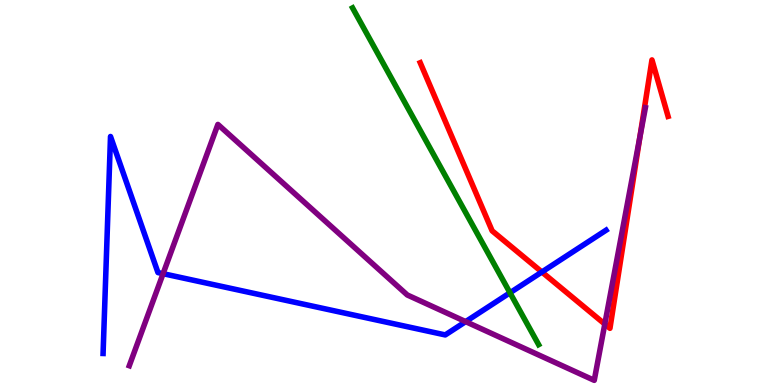[{'lines': ['blue', 'red'], 'intersections': [{'x': 6.99, 'y': 2.94}]}, {'lines': ['green', 'red'], 'intersections': []}, {'lines': ['purple', 'red'], 'intersections': [{'x': 7.8, 'y': 1.58}, {'x': 8.26, 'y': 6.44}]}, {'lines': ['blue', 'green'], 'intersections': [{'x': 6.58, 'y': 2.4}]}, {'lines': ['blue', 'purple'], 'intersections': [{'x': 2.1, 'y': 2.89}, {'x': 6.01, 'y': 1.65}]}, {'lines': ['green', 'purple'], 'intersections': []}]